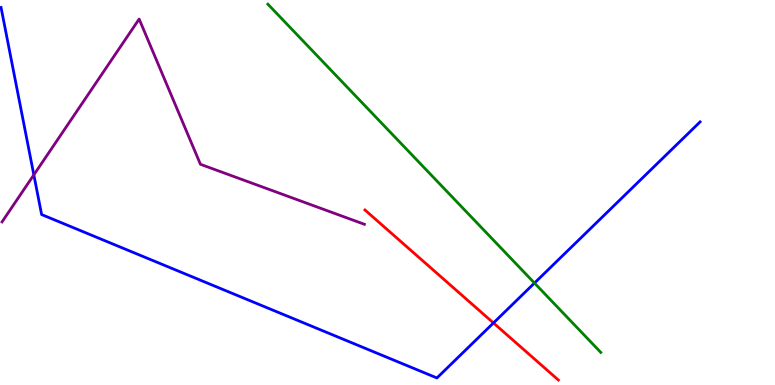[{'lines': ['blue', 'red'], 'intersections': [{'x': 6.37, 'y': 1.61}]}, {'lines': ['green', 'red'], 'intersections': []}, {'lines': ['purple', 'red'], 'intersections': []}, {'lines': ['blue', 'green'], 'intersections': [{'x': 6.9, 'y': 2.65}]}, {'lines': ['blue', 'purple'], 'intersections': [{'x': 0.437, 'y': 5.46}]}, {'lines': ['green', 'purple'], 'intersections': []}]